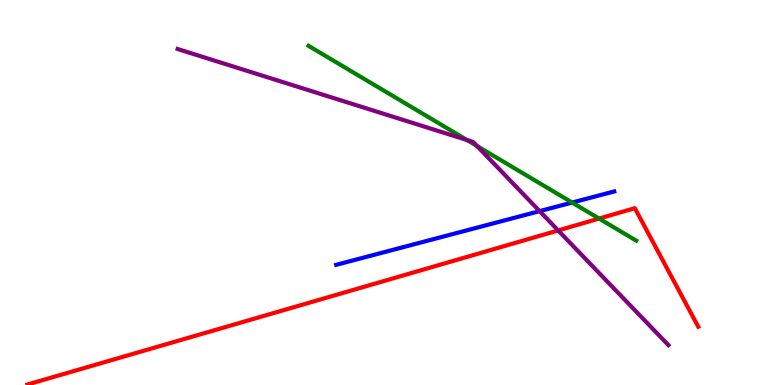[{'lines': ['blue', 'red'], 'intersections': []}, {'lines': ['green', 'red'], 'intersections': [{'x': 7.73, 'y': 4.32}]}, {'lines': ['purple', 'red'], 'intersections': [{'x': 7.2, 'y': 4.01}]}, {'lines': ['blue', 'green'], 'intersections': [{'x': 7.38, 'y': 4.74}]}, {'lines': ['blue', 'purple'], 'intersections': [{'x': 6.96, 'y': 4.52}]}, {'lines': ['green', 'purple'], 'intersections': [{'x': 6.02, 'y': 6.36}, {'x': 6.15, 'y': 6.21}]}]